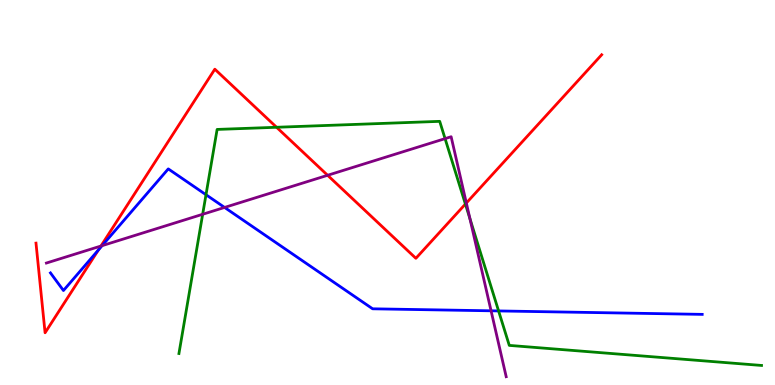[{'lines': ['blue', 'red'], 'intersections': [{'x': 1.27, 'y': 3.51}]}, {'lines': ['green', 'red'], 'intersections': [{'x': 3.57, 'y': 6.69}, {'x': 6.01, 'y': 4.7}]}, {'lines': ['purple', 'red'], 'intersections': [{'x': 1.3, 'y': 3.61}, {'x': 4.23, 'y': 5.45}, {'x': 6.02, 'y': 4.73}]}, {'lines': ['blue', 'green'], 'intersections': [{'x': 2.66, 'y': 4.94}, {'x': 6.43, 'y': 1.92}]}, {'lines': ['blue', 'purple'], 'intersections': [{'x': 1.32, 'y': 3.62}, {'x': 2.9, 'y': 4.61}, {'x': 6.34, 'y': 1.93}]}, {'lines': ['green', 'purple'], 'intersections': [{'x': 2.62, 'y': 4.43}, {'x': 5.74, 'y': 6.4}, {'x': 6.06, 'y': 4.32}]}]